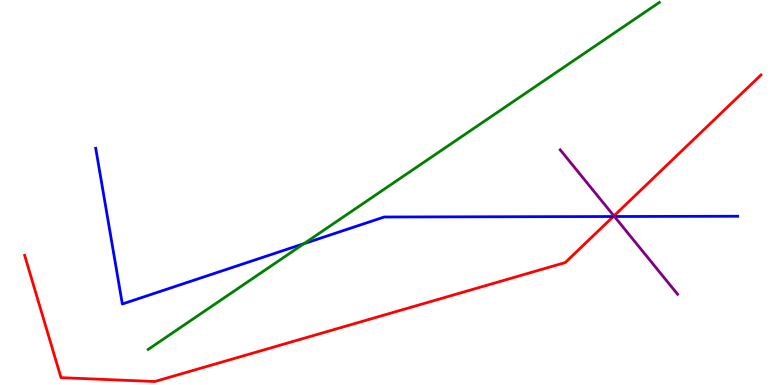[{'lines': ['blue', 'red'], 'intersections': [{'x': 7.91, 'y': 4.38}]}, {'lines': ['green', 'red'], 'intersections': []}, {'lines': ['purple', 'red'], 'intersections': [{'x': 7.92, 'y': 4.39}]}, {'lines': ['blue', 'green'], 'intersections': [{'x': 3.92, 'y': 3.67}]}, {'lines': ['blue', 'purple'], 'intersections': [{'x': 7.93, 'y': 4.38}]}, {'lines': ['green', 'purple'], 'intersections': []}]